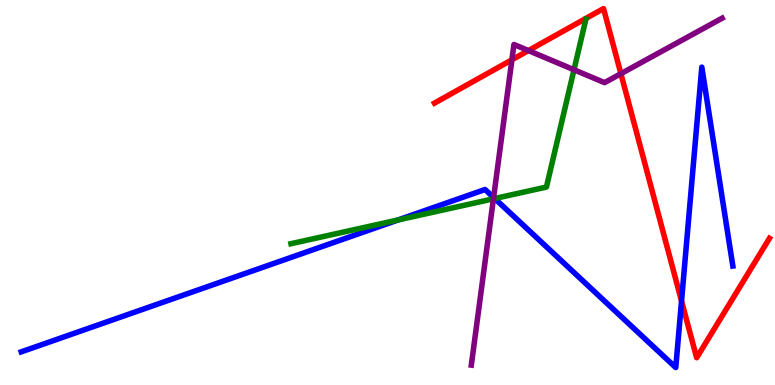[{'lines': ['blue', 'red'], 'intersections': [{'x': 8.79, 'y': 2.18}]}, {'lines': ['green', 'red'], 'intersections': []}, {'lines': ['purple', 'red'], 'intersections': [{'x': 6.61, 'y': 8.45}, {'x': 6.82, 'y': 8.69}, {'x': 8.01, 'y': 8.09}]}, {'lines': ['blue', 'green'], 'intersections': [{'x': 5.14, 'y': 4.29}, {'x': 6.38, 'y': 4.84}]}, {'lines': ['blue', 'purple'], 'intersections': [{'x': 6.37, 'y': 4.87}]}, {'lines': ['green', 'purple'], 'intersections': [{'x': 6.37, 'y': 4.84}, {'x': 7.41, 'y': 8.19}]}]